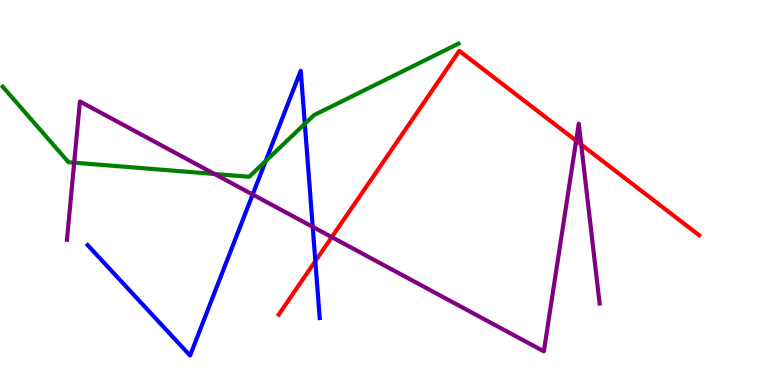[{'lines': ['blue', 'red'], 'intersections': [{'x': 4.07, 'y': 3.22}]}, {'lines': ['green', 'red'], 'intersections': []}, {'lines': ['purple', 'red'], 'intersections': [{'x': 4.28, 'y': 3.84}, {'x': 7.43, 'y': 6.35}, {'x': 7.5, 'y': 6.25}]}, {'lines': ['blue', 'green'], 'intersections': [{'x': 3.43, 'y': 5.82}, {'x': 3.93, 'y': 6.78}]}, {'lines': ['blue', 'purple'], 'intersections': [{'x': 3.26, 'y': 4.95}, {'x': 4.04, 'y': 4.11}]}, {'lines': ['green', 'purple'], 'intersections': [{'x': 0.957, 'y': 5.77}, {'x': 2.77, 'y': 5.48}]}]